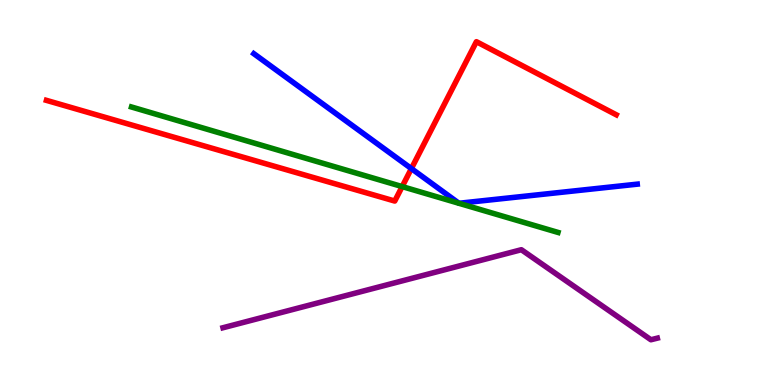[{'lines': ['blue', 'red'], 'intersections': [{'x': 5.31, 'y': 5.62}]}, {'lines': ['green', 'red'], 'intersections': [{'x': 5.19, 'y': 5.15}]}, {'lines': ['purple', 'red'], 'intersections': []}, {'lines': ['blue', 'green'], 'intersections': []}, {'lines': ['blue', 'purple'], 'intersections': []}, {'lines': ['green', 'purple'], 'intersections': []}]